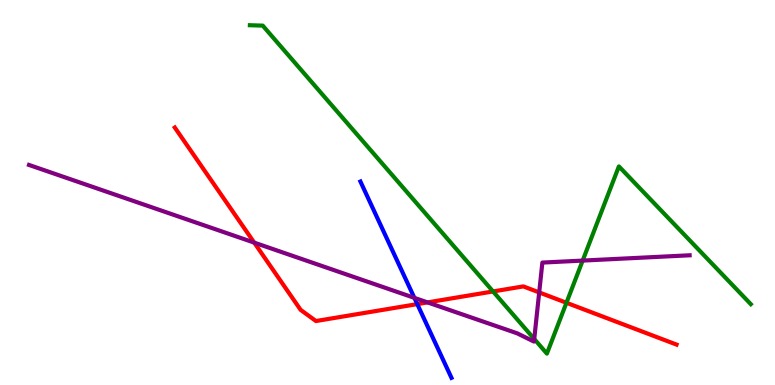[{'lines': ['blue', 'red'], 'intersections': [{'x': 5.38, 'y': 2.1}]}, {'lines': ['green', 'red'], 'intersections': [{'x': 6.36, 'y': 2.43}, {'x': 7.31, 'y': 2.14}]}, {'lines': ['purple', 'red'], 'intersections': [{'x': 3.28, 'y': 3.7}, {'x': 5.52, 'y': 2.15}, {'x': 6.96, 'y': 2.4}]}, {'lines': ['blue', 'green'], 'intersections': []}, {'lines': ['blue', 'purple'], 'intersections': [{'x': 5.35, 'y': 2.26}]}, {'lines': ['green', 'purple'], 'intersections': [{'x': 6.89, 'y': 1.19}, {'x': 7.52, 'y': 3.23}]}]